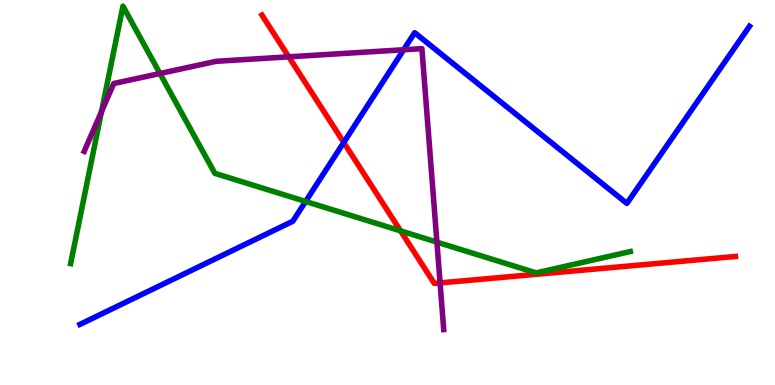[{'lines': ['blue', 'red'], 'intersections': [{'x': 4.44, 'y': 6.3}]}, {'lines': ['green', 'red'], 'intersections': [{'x': 5.17, 'y': 4.0}]}, {'lines': ['purple', 'red'], 'intersections': [{'x': 3.73, 'y': 8.52}, {'x': 5.68, 'y': 2.65}]}, {'lines': ['blue', 'green'], 'intersections': [{'x': 3.94, 'y': 4.77}]}, {'lines': ['blue', 'purple'], 'intersections': [{'x': 5.21, 'y': 8.71}]}, {'lines': ['green', 'purple'], 'intersections': [{'x': 1.31, 'y': 7.1}, {'x': 2.06, 'y': 8.09}, {'x': 5.64, 'y': 3.71}]}]